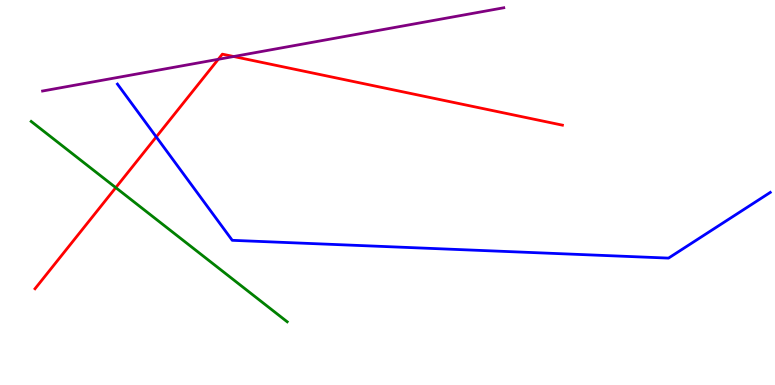[{'lines': ['blue', 'red'], 'intersections': [{'x': 2.02, 'y': 6.44}]}, {'lines': ['green', 'red'], 'intersections': [{'x': 1.49, 'y': 5.13}]}, {'lines': ['purple', 'red'], 'intersections': [{'x': 2.82, 'y': 8.46}, {'x': 3.02, 'y': 8.53}]}, {'lines': ['blue', 'green'], 'intersections': []}, {'lines': ['blue', 'purple'], 'intersections': []}, {'lines': ['green', 'purple'], 'intersections': []}]